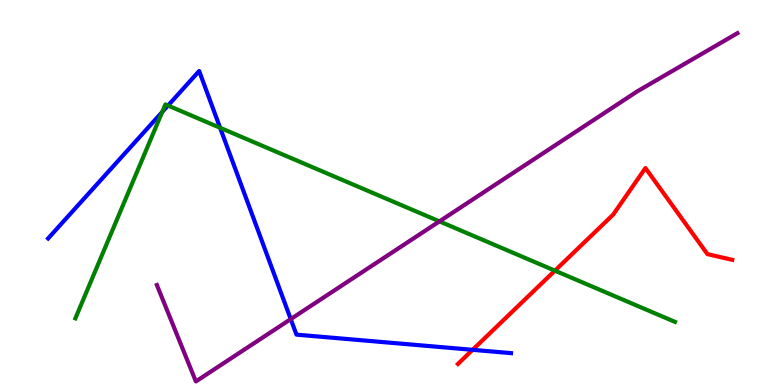[{'lines': ['blue', 'red'], 'intersections': [{'x': 6.1, 'y': 0.914}]}, {'lines': ['green', 'red'], 'intersections': [{'x': 7.16, 'y': 2.97}]}, {'lines': ['purple', 'red'], 'intersections': []}, {'lines': ['blue', 'green'], 'intersections': [{'x': 2.09, 'y': 7.09}, {'x': 2.17, 'y': 7.26}, {'x': 2.84, 'y': 6.68}]}, {'lines': ['blue', 'purple'], 'intersections': [{'x': 3.75, 'y': 1.71}]}, {'lines': ['green', 'purple'], 'intersections': [{'x': 5.67, 'y': 4.25}]}]